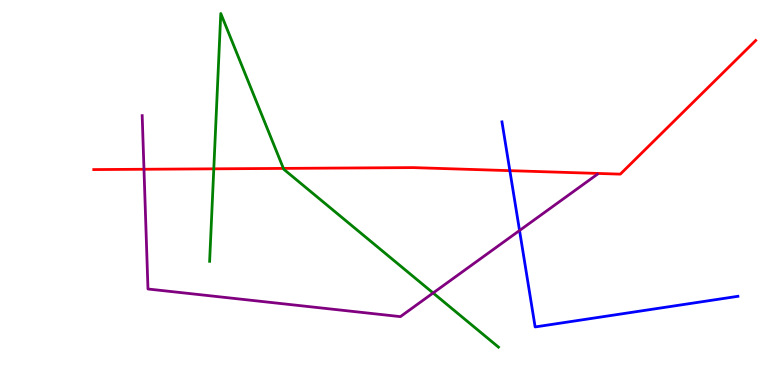[{'lines': ['blue', 'red'], 'intersections': [{'x': 6.58, 'y': 5.57}]}, {'lines': ['green', 'red'], 'intersections': [{'x': 2.76, 'y': 5.61}, {'x': 3.66, 'y': 5.63}]}, {'lines': ['purple', 'red'], 'intersections': [{'x': 1.86, 'y': 5.6}]}, {'lines': ['blue', 'green'], 'intersections': []}, {'lines': ['blue', 'purple'], 'intersections': [{'x': 6.7, 'y': 4.01}]}, {'lines': ['green', 'purple'], 'intersections': [{'x': 5.59, 'y': 2.39}]}]